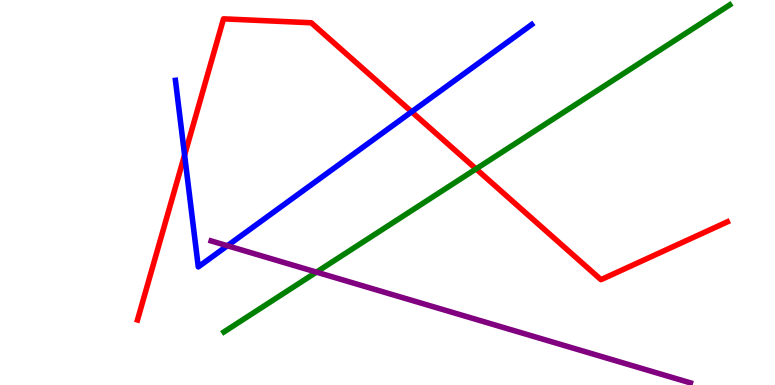[{'lines': ['blue', 'red'], 'intersections': [{'x': 2.38, 'y': 5.97}, {'x': 5.31, 'y': 7.1}]}, {'lines': ['green', 'red'], 'intersections': [{'x': 6.14, 'y': 5.61}]}, {'lines': ['purple', 'red'], 'intersections': []}, {'lines': ['blue', 'green'], 'intersections': []}, {'lines': ['blue', 'purple'], 'intersections': [{'x': 2.93, 'y': 3.62}]}, {'lines': ['green', 'purple'], 'intersections': [{'x': 4.08, 'y': 2.93}]}]